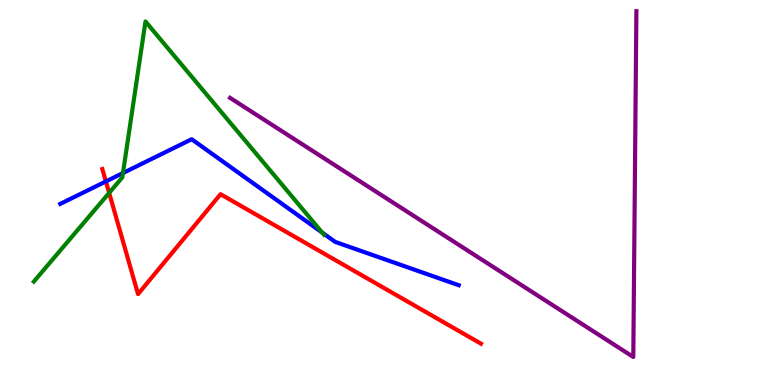[{'lines': ['blue', 'red'], 'intersections': [{'x': 1.37, 'y': 5.29}]}, {'lines': ['green', 'red'], 'intersections': [{'x': 1.41, 'y': 4.99}]}, {'lines': ['purple', 'red'], 'intersections': []}, {'lines': ['blue', 'green'], 'intersections': [{'x': 1.59, 'y': 5.51}, {'x': 4.16, 'y': 3.96}]}, {'lines': ['blue', 'purple'], 'intersections': []}, {'lines': ['green', 'purple'], 'intersections': []}]